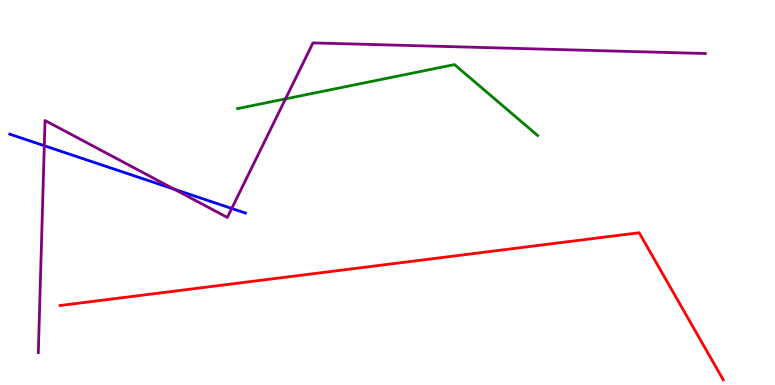[{'lines': ['blue', 'red'], 'intersections': []}, {'lines': ['green', 'red'], 'intersections': []}, {'lines': ['purple', 'red'], 'intersections': []}, {'lines': ['blue', 'green'], 'intersections': []}, {'lines': ['blue', 'purple'], 'intersections': [{'x': 0.572, 'y': 6.22}, {'x': 2.25, 'y': 5.08}, {'x': 2.99, 'y': 4.59}]}, {'lines': ['green', 'purple'], 'intersections': [{'x': 3.68, 'y': 7.43}]}]